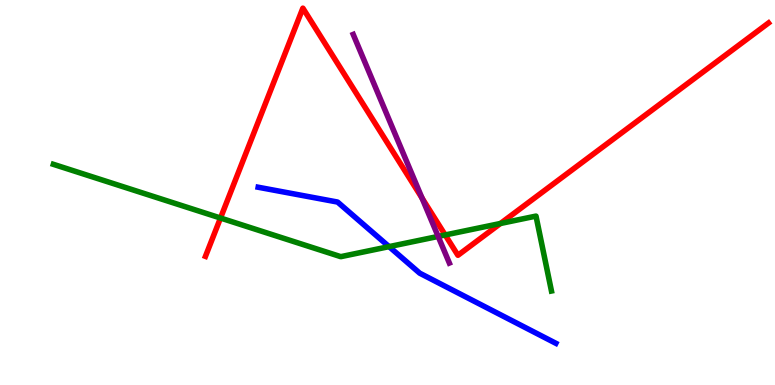[{'lines': ['blue', 'red'], 'intersections': []}, {'lines': ['green', 'red'], 'intersections': [{'x': 2.85, 'y': 4.34}, {'x': 5.74, 'y': 3.9}, {'x': 6.46, 'y': 4.2}]}, {'lines': ['purple', 'red'], 'intersections': [{'x': 5.45, 'y': 4.85}]}, {'lines': ['blue', 'green'], 'intersections': [{'x': 5.02, 'y': 3.59}]}, {'lines': ['blue', 'purple'], 'intersections': []}, {'lines': ['green', 'purple'], 'intersections': [{'x': 5.65, 'y': 3.86}]}]